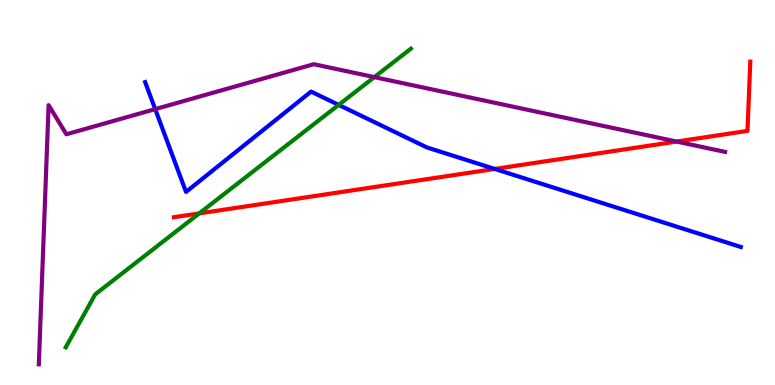[{'lines': ['blue', 'red'], 'intersections': [{'x': 6.38, 'y': 5.61}]}, {'lines': ['green', 'red'], 'intersections': [{'x': 2.57, 'y': 4.46}]}, {'lines': ['purple', 'red'], 'intersections': [{'x': 8.73, 'y': 6.32}]}, {'lines': ['blue', 'green'], 'intersections': [{'x': 4.37, 'y': 7.28}]}, {'lines': ['blue', 'purple'], 'intersections': [{'x': 2.0, 'y': 7.17}]}, {'lines': ['green', 'purple'], 'intersections': [{'x': 4.83, 'y': 8.0}]}]